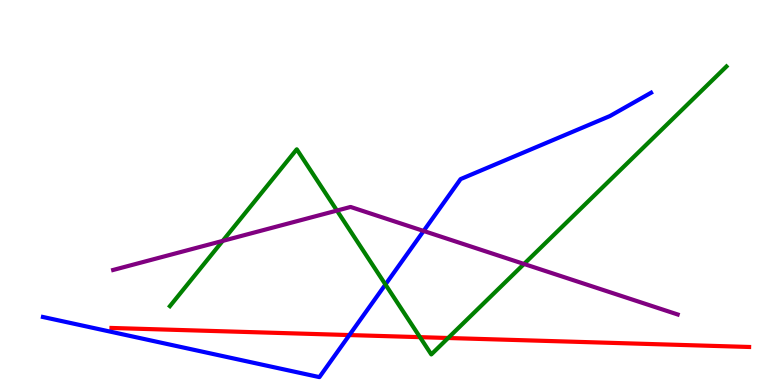[{'lines': ['blue', 'red'], 'intersections': [{'x': 4.51, 'y': 1.3}]}, {'lines': ['green', 'red'], 'intersections': [{'x': 5.42, 'y': 1.24}, {'x': 5.78, 'y': 1.22}]}, {'lines': ['purple', 'red'], 'intersections': []}, {'lines': ['blue', 'green'], 'intersections': [{'x': 4.97, 'y': 2.61}]}, {'lines': ['blue', 'purple'], 'intersections': [{'x': 5.47, 'y': 4.0}]}, {'lines': ['green', 'purple'], 'intersections': [{'x': 2.87, 'y': 3.74}, {'x': 4.35, 'y': 4.53}, {'x': 6.76, 'y': 3.14}]}]